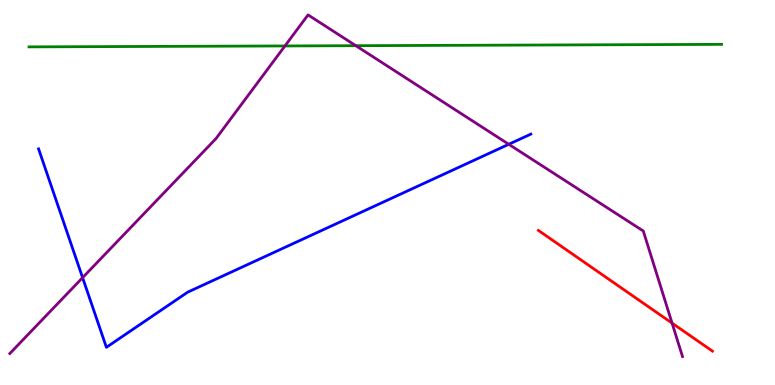[{'lines': ['blue', 'red'], 'intersections': []}, {'lines': ['green', 'red'], 'intersections': []}, {'lines': ['purple', 'red'], 'intersections': [{'x': 8.67, 'y': 1.61}]}, {'lines': ['blue', 'green'], 'intersections': []}, {'lines': ['blue', 'purple'], 'intersections': [{'x': 1.07, 'y': 2.79}, {'x': 6.56, 'y': 6.25}]}, {'lines': ['green', 'purple'], 'intersections': [{'x': 3.68, 'y': 8.81}, {'x': 4.59, 'y': 8.81}]}]